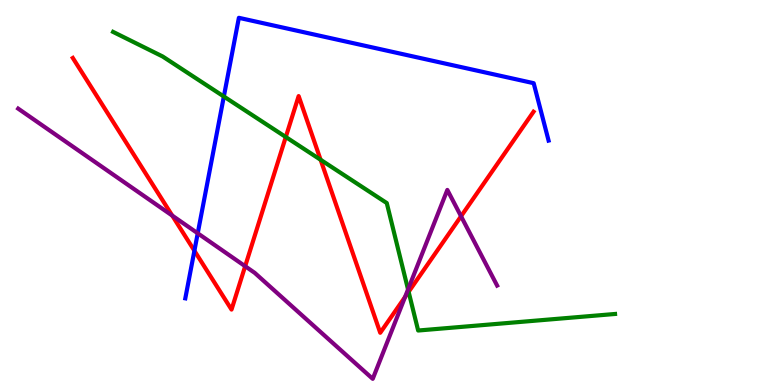[{'lines': ['blue', 'red'], 'intersections': [{'x': 2.51, 'y': 3.49}]}, {'lines': ['green', 'red'], 'intersections': [{'x': 3.69, 'y': 6.44}, {'x': 4.14, 'y': 5.85}, {'x': 5.27, 'y': 2.42}]}, {'lines': ['purple', 'red'], 'intersections': [{'x': 2.22, 'y': 4.4}, {'x': 3.16, 'y': 3.09}, {'x': 5.23, 'y': 2.29}, {'x': 5.95, 'y': 4.38}]}, {'lines': ['blue', 'green'], 'intersections': [{'x': 2.89, 'y': 7.49}]}, {'lines': ['blue', 'purple'], 'intersections': [{'x': 2.55, 'y': 3.94}]}, {'lines': ['green', 'purple'], 'intersections': [{'x': 5.27, 'y': 2.48}]}]